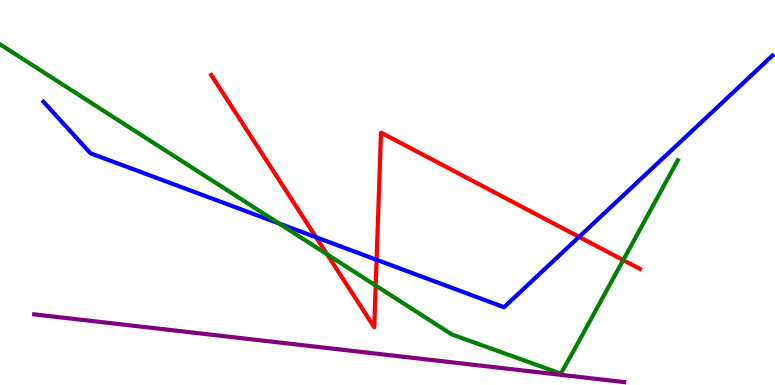[{'lines': ['blue', 'red'], 'intersections': [{'x': 4.08, 'y': 3.84}, {'x': 4.86, 'y': 3.25}, {'x': 7.47, 'y': 3.85}]}, {'lines': ['green', 'red'], 'intersections': [{'x': 4.22, 'y': 3.39}, {'x': 4.85, 'y': 2.58}, {'x': 8.04, 'y': 3.24}]}, {'lines': ['purple', 'red'], 'intersections': []}, {'lines': ['blue', 'green'], 'intersections': [{'x': 3.6, 'y': 4.2}]}, {'lines': ['blue', 'purple'], 'intersections': []}, {'lines': ['green', 'purple'], 'intersections': []}]